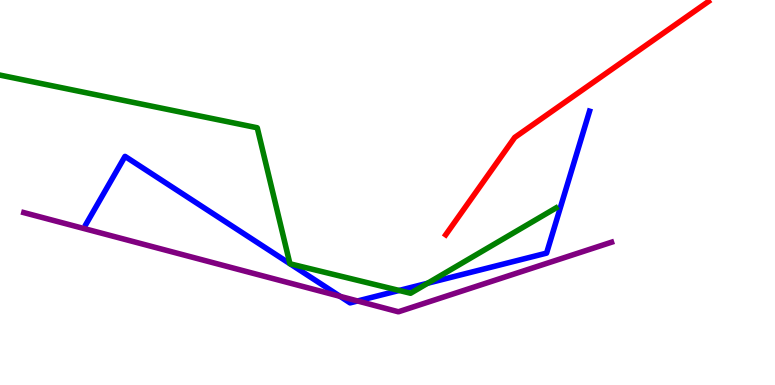[{'lines': ['blue', 'red'], 'intersections': []}, {'lines': ['green', 'red'], 'intersections': []}, {'lines': ['purple', 'red'], 'intersections': []}, {'lines': ['blue', 'green'], 'intersections': [{'x': 3.74, 'y': 3.15}, {'x': 3.74, 'y': 3.15}, {'x': 5.15, 'y': 2.46}, {'x': 5.52, 'y': 2.64}]}, {'lines': ['blue', 'purple'], 'intersections': [{'x': 4.39, 'y': 2.3}, {'x': 4.61, 'y': 2.18}]}, {'lines': ['green', 'purple'], 'intersections': []}]